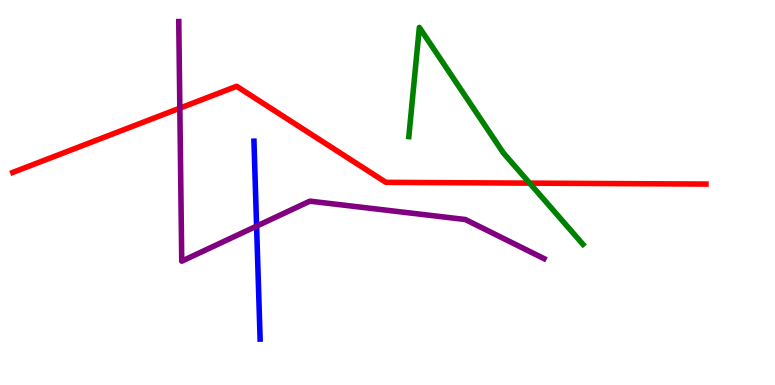[{'lines': ['blue', 'red'], 'intersections': []}, {'lines': ['green', 'red'], 'intersections': [{'x': 6.83, 'y': 5.24}]}, {'lines': ['purple', 'red'], 'intersections': [{'x': 2.32, 'y': 7.19}]}, {'lines': ['blue', 'green'], 'intersections': []}, {'lines': ['blue', 'purple'], 'intersections': [{'x': 3.31, 'y': 4.13}]}, {'lines': ['green', 'purple'], 'intersections': []}]